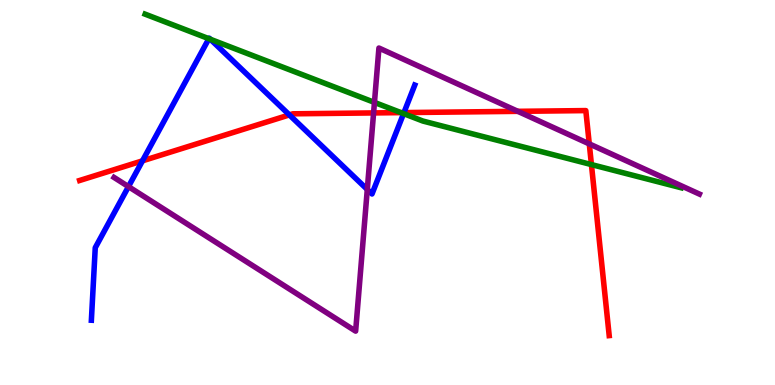[{'lines': ['blue', 'red'], 'intersections': [{'x': 1.84, 'y': 5.82}, {'x': 3.73, 'y': 7.02}, {'x': 5.21, 'y': 7.08}]}, {'lines': ['green', 'red'], 'intersections': [{'x': 5.17, 'y': 7.07}, {'x': 7.63, 'y': 5.73}]}, {'lines': ['purple', 'red'], 'intersections': [{'x': 4.82, 'y': 7.07}, {'x': 6.68, 'y': 7.11}, {'x': 7.6, 'y': 6.26}]}, {'lines': ['blue', 'green'], 'intersections': [{'x': 2.69, 'y': 9.0}, {'x': 2.71, 'y': 8.98}, {'x': 5.21, 'y': 7.05}]}, {'lines': ['blue', 'purple'], 'intersections': [{'x': 1.66, 'y': 5.15}, {'x': 4.74, 'y': 5.08}]}, {'lines': ['green', 'purple'], 'intersections': [{'x': 4.83, 'y': 7.34}]}]